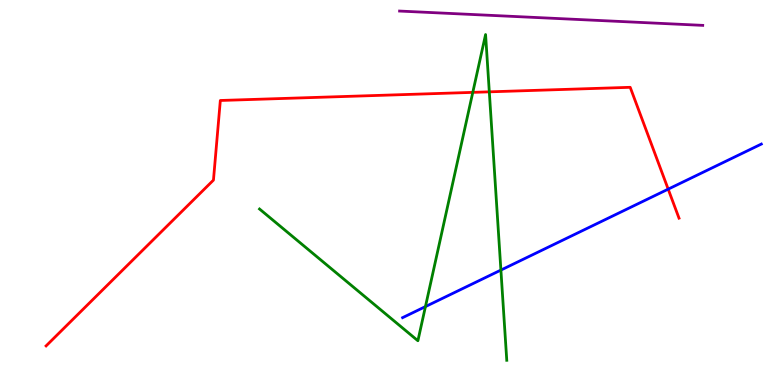[{'lines': ['blue', 'red'], 'intersections': [{'x': 8.62, 'y': 5.09}]}, {'lines': ['green', 'red'], 'intersections': [{'x': 6.1, 'y': 7.6}, {'x': 6.31, 'y': 7.61}]}, {'lines': ['purple', 'red'], 'intersections': []}, {'lines': ['blue', 'green'], 'intersections': [{'x': 5.49, 'y': 2.04}, {'x': 6.46, 'y': 2.98}]}, {'lines': ['blue', 'purple'], 'intersections': []}, {'lines': ['green', 'purple'], 'intersections': []}]